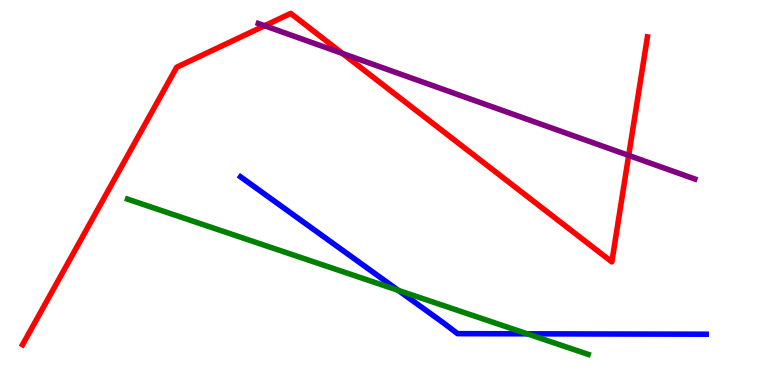[{'lines': ['blue', 'red'], 'intersections': []}, {'lines': ['green', 'red'], 'intersections': []}, {'lines': ['purple', 'red'], 'intersections': [{'x': 3.41, 'y': 9.33}, {'x': 4.42, 'y': 8.61}, {'x': 8.11, 'y': 5.96}]}, {'lines': ['blue', 'green'], 'intersections': [{'x': 5.14, 'y': 2.46}, {'x': 6.8, 'y': 1.33}]}, {'lines': ['blue', 'purple'], 'intersections': []}, {'lines': ['green', 'purple'], 'intersections': []}]